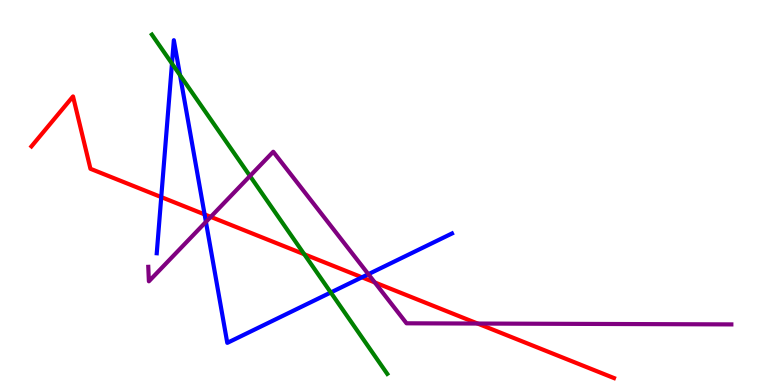[{'lines': ['blue', 'red'], 'intersections': [{'x': 2.08, 'y': 4.88}, {'x': 2.64, 'y': 4.43}, {'x': 4.67, 'y': 2.8}]}, {'lines': ['green', 'red'], 'intersections': [{'x': 3.93, 'y': 3.4}]}, {'lines': ['purple', 'red'], 'intersections': [{'x': 2.72, 'y': 4.37}, {'x': 4.84, 'y': 2.66}, {'x': 6.16, 'y': 1.6}]}, {'lines': ['blue', 'green'], 'intersections': [{'x': 2.22, 'y': 8.35}, {'x': 2.32, 'y': 8.05}, {'x': 4.27, 'y': 2.4}]}, {'lines': ['blue', 'purple'], 'intersections': [{'x': 2.66, 'y': 4.24}, {'x': 4.75, 'y': 2.88}]}, {'lines': ['green', 'purple'], 'intersections': [{'x': 3.23, 'y': 5.43}]}]